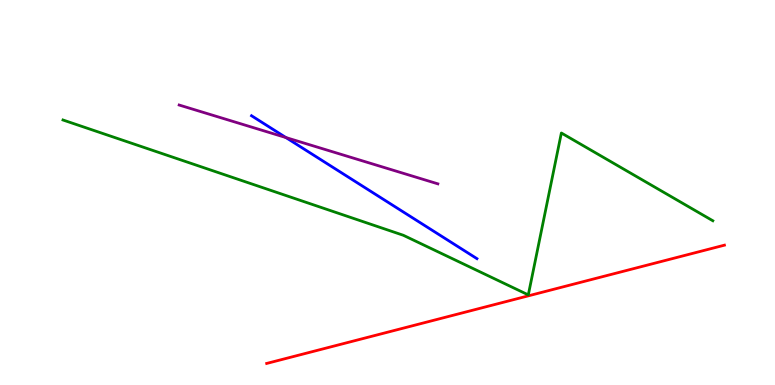[{'lines': ['blue', 'red'], 'intersections': []}, {'lines': ['green', 'red'], 'intersections': []}, {'lines': ['purple', 'red'], 'intersections': []}, {'lines': ['blue', 'green'], 'intersections': []}, {'lines': ['blue', 'purple'], 'intersections': [{'x': 3.69, 'y': 6.43}]}, {'lines': ['green', 'purple'], 'intersections': []}]